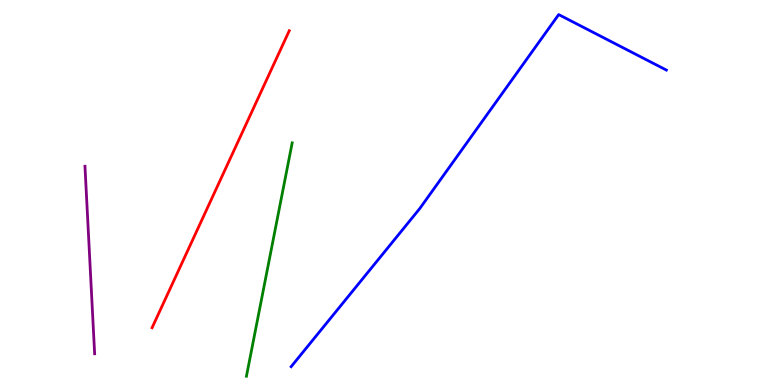[{'lines': ['blue', 'red'], 'intersections': []}, {'lines': ['green', 'red'], 'intersections': []}, {'lines': ['purple', 'red'], 'intersections': []}, {'lines': ['blue', 'green'], 'intersections': []}, {'lines': ['blue', 'purple'], 'intersections': []}, {'lines': ['green', 'purple'], 'intersections': []}]